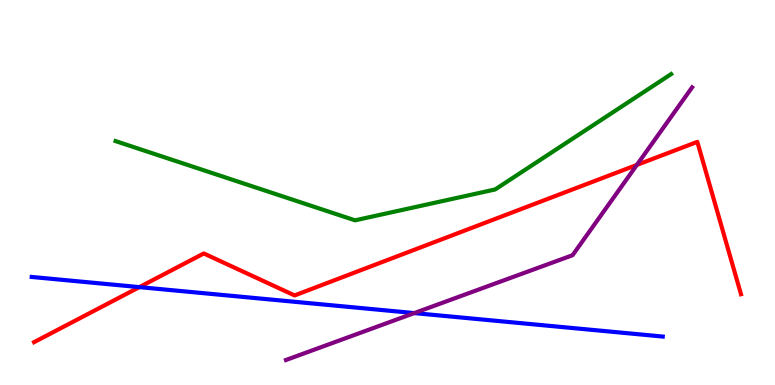[{'lines': ['blue', 'red'], 'intersections': [{'x': 1.8, 'y': 2.54}]}, {'lines': ['green', 'red'], 'intersections': []}, {'lines': ['purple', 'red'], 'intersections': [{'x': 8.22, 'y': 5.72}]}, {'lines': ['blue', 'green'], 'intersections': []}, {'lines': ['blue', 'purple'], 'intersections': [{'x': 5.35, 'y': 1.87}]}, {'lines': ['green', 'purple'], 'intersections': []}]